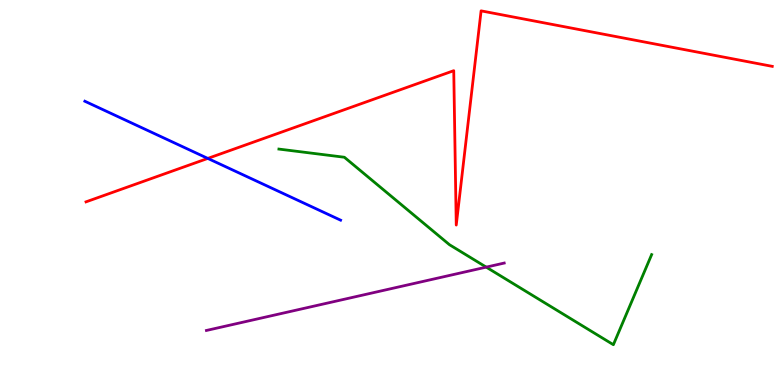[{'lines': ['blue', 'red'], 'intersections': [{'x': 2.68, 'y': 5.89}]}, {'lines': ['green', 'red'], 'intersections': []}, {'lines': ['purple', 'red'], 'intersections': []}, {'lines': ['blue', 'green'], 'intersections': []}, {'lines': ['blue', 'purple'], 'intersections': []}, {'lines': ['green', 'purple'], 'intersections': [{'x': 6.27, 'y': 3.06}]}]